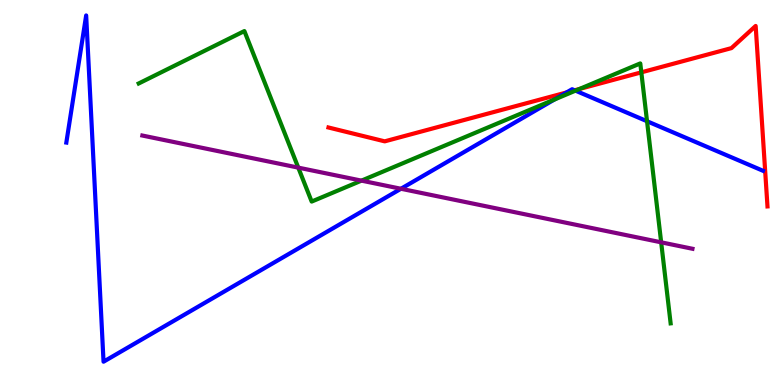[{'lines': ['blue', 'red'], 'intersections': [{'x': 7.31, 'y': 7.6}, {'x': 7.41, 'y': 7.65}]}, {'lines': ['green', 'red'], 'intersections': [{'x': 7.48, 'y': 7.69}, {'x': 8.28, 'y': 8.12}]}, {'lines': ['purple', 'red'], 'intersections': []}, {'lines': ['blue', 'green'], 'intersections': [{'x': 7.15, 'y': 7.42}, {'x': 7.43, 'y': 7.65}, {'x': 8.35, 'y': 6.85}]}, {'lines': ['blue', 'purple'], 'intersections': [{'x': 5.17, 'y': 5.1}]}, {'lines': ['green', 'purple'], 'intersections': [{'x': 3.85, 'y': 5.65}, {'x': 4.66, 'y': 5.31}, {'x': 8.53, 'y': 3.71}]}]